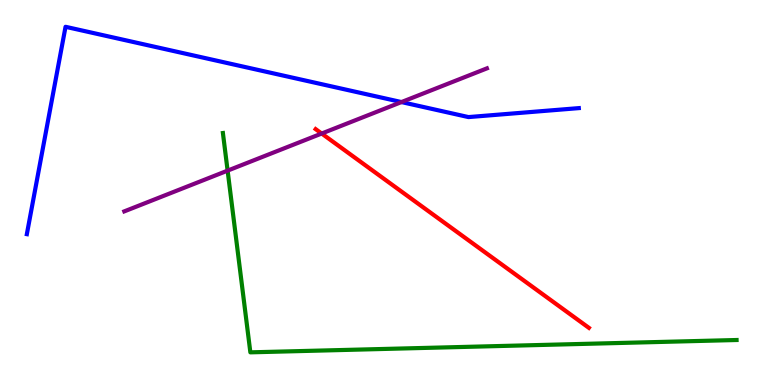[{'lines': ['blue', 'red'], 'intersections': []}, {'lines': ['green', 'red'], 'intersections': []}, {'lines': ['purple', 'red'], 'intersections': [{'x': 4.15, 'y': 6.53}]}, {'lines': ['blue', 'green'], 'intersections': []}, {'lines': ['blue', 'purple'], 'intersections': [{'x': 5.18, 'y': 7.35}]}, {'lines': ['green', 'purple'], 'intersections': [{'x': 2.94, 'y': 5.57}]}]